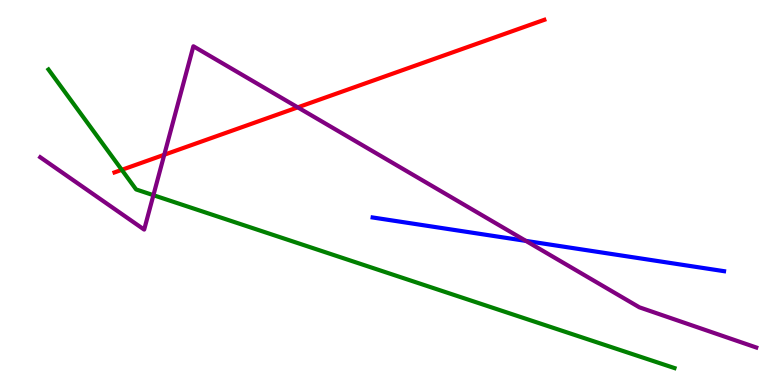[{'lines': ['blue', 'red'], 'intersections': []}, {'lines': ['green', 'red'], 'intersections': [{'x': 1.57, 'y': 5.59}]}, {'lines': ['purple', 'red'], 'intersections': [{'x': 2.12, 'y': 5.98}, {'x': 3.84, 'y': 7.21}]}, {'lines': ['blue', 'green'], 'intersections': []}, {'lines': ['blue', 'purple'], 'intersections': [{'x': 6.79, 'y': 3.74}]}, {'lines': ['green', 'purple'], 'intersections': [{'x': 1.98, 'y': 4.93}]}]